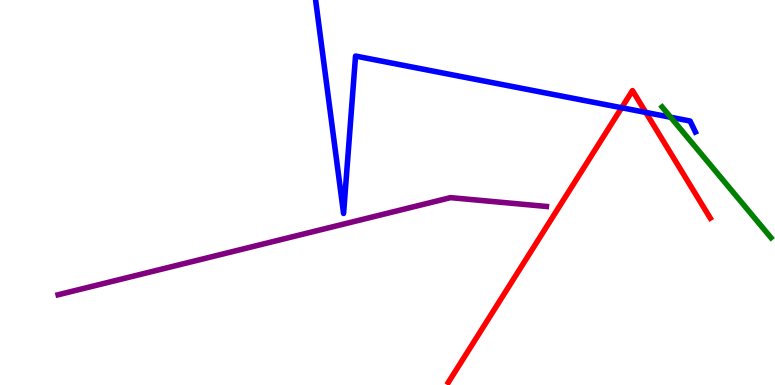[{'lines': ['blue', 'red'], 'intersections': [{'x': 8.02, 'y': 7.2}, {'x': 8.33, 'y': 7.08}]}, {'lines': ['green', 'red'], 'intersections': []}, {'lines': ['purple', 'red'], 'intersections': []}, {'lines': ['blue', 'green'], 'intersections': [{'x': 8.65, 'y': 6.95}]}, {'lines': ['blue', 'purple'], 'intersections': []}, {'lines': ['green', 'purple'], 'intersections': []}]